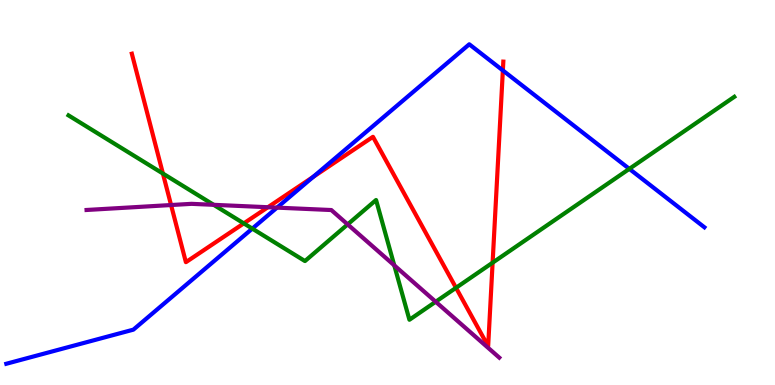[{'lines': ['blue', 'red'], 'intersections': [{'x': 4.04, 'y': 5.41}, {'x': 6.49, 'y': 8.17}]}, {'lines': ['green', 'red'], 'intersections': [{'x': 2.1, 'y': 5.49}, {'x': 3.15, 'y': 4.2}, {'x': 5.88, 'y': 2.52}, {'x': 6.36, 'y': 3.18}]}, {'lines': ['purple', 'red'], 'intersections': [{'x': 2.21, 'y': 4.67}, {'x': 3.46, 'y': 4.62}]}, {'lines': ['blue', 'green'], 'intersections': [{'x': 3.26, 'y': 4.06}, {'x': 8.12, 'y': 5.61}]}, {'lines': ['blue', 'purple'], 'intersections': [{'x': 3.57, 'y': 4.61}]}, {'lines': ['green', 'purple'], 'intersections': [{'x': 2.76, 'y': 4.68}, {'x': 4.49, 'y': 4.17}, {'x': 5.09, 'y': 3.11}, {'x': 5.62, 'y': 2.16}]}]